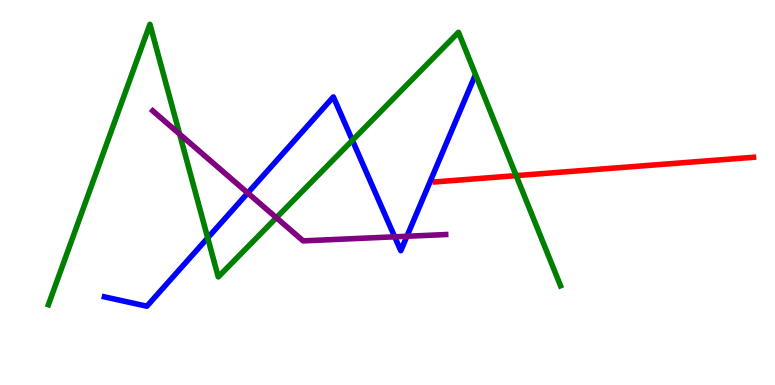[{'lines': ['blue', 'red'], 'intersections': []}, {'lines': ['green', 'red'], 'intersections': [{'x': 6.66, 'y': 5.44}]}, {'lines': ['purple', 'red'], 'intersections': []}, {'lines': ['blue', 'green'], 'intersections': [{'x': 2.68, 'y': 3.82}, {'x': 4.55, 'y': 6.36}]}, {'lines': ['blue', 'purple'], 'intersections': [{'x': 3.2, 'y': 4.99}, {'x': 5.09, 'y': 3.85}, {'x': 5.25, 'y': 3.86}]}, {'lines': ['green', 'purple'], 'intersections': [{'x': 2.32, 'y': 6.52}, {'x': 3.57, 'y': 4.34}]}]